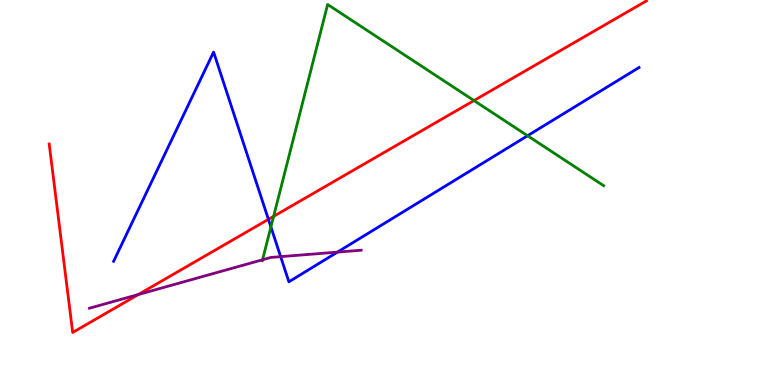[{'lines': ['blue', 'red'], 'intersections': [{'x': 3.46, 'y': 4.3}]}, {'lines': ['green', 'red'], 'intersections': [{'x': 3.53, 'y': 4.38}, {'x': 6.12, 'y': 7.39}]}, {'lines': ['purple', 'red'], 'intersections': [{'x': 1.78, 'y': 2.35}]}, {'lines': ['blue', 'green'], 'intersections': [{'x': 3.5, 'y': 4.11}, {'x': 6.81, 'y': 6.47}]}, {'lines': ['blue', 'purple'], 'intersections': [{'x': 3.62, 'y': 3.33}, {'x': 4.35, 'y': 3.45}]}, {'lines': ['green', 'purple'], 'intersections': [{'x': 3.39, 'y': 3.25}]}]